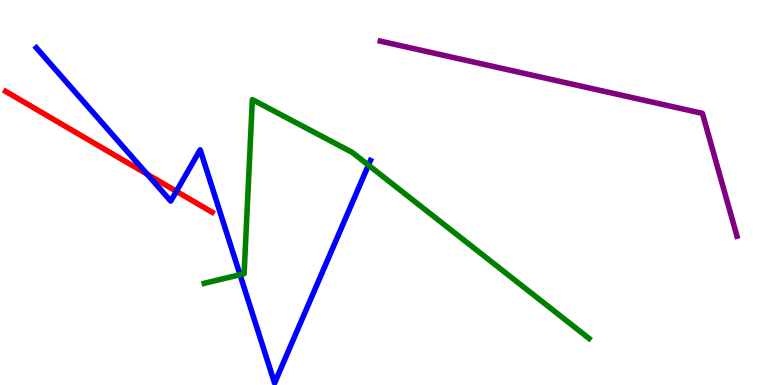[{'lines': ['blue', 'red'], 'intersections': [{'x': 1.9, 'y': 5.48}, {'x': 2.28, 'y': 5.03}]}, {'lines': ['green', 'red'], 'intersections': []}, {'lines': ['purple', 'red'], 'intersections': []}, {'lines': ['blue', 'green'], 'intersections': [{'x': 3.1, 'y': 2.86}, {'x': 4.75, 'y': 5.71}]}, {'lines': ['blue', 'purple'], 'intersections': []}, {'lines': ['green', 'purple'], 'intersections': []}]